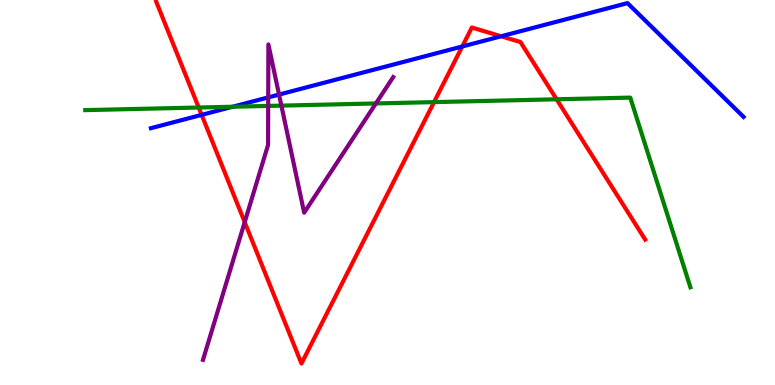[{'lines': ['blue', 'red'], 'intersections': [{'x': 2.6, 'y': 7.02}, {'x': 5.96, 'y': 8.79}, {'x': 6.47, 'y': 9.06}]}, {'lines': ['green', 'red'], 'intersections': [{'x': 2.56, 'y': 7.21}, {'x': 5.6, 'y': 7.35}, {'x': 7.18, 'y': 7.42}]}, {'lines': ['purple', 'red'], 'intersections': [{'x': 3.16, 'y': 4.23}]}, {'lines': ['blue', 'green'], 'intersections': [{'x': 3.0, 'y': 7.23}]}, {'lines': ['blue', 'purple'], 'intersections': [{'x': 3.46, 'y': 7.47}, {'x': 3.6, 'y': 7.54}]}, {'lines': ['green', 'purple'], 'intersections': [{'x': 3.46, 'y': 7.25}, {'x': 3.63, 'y': 7.26}, {'x': 4.85, 'y': 7.31}]}]